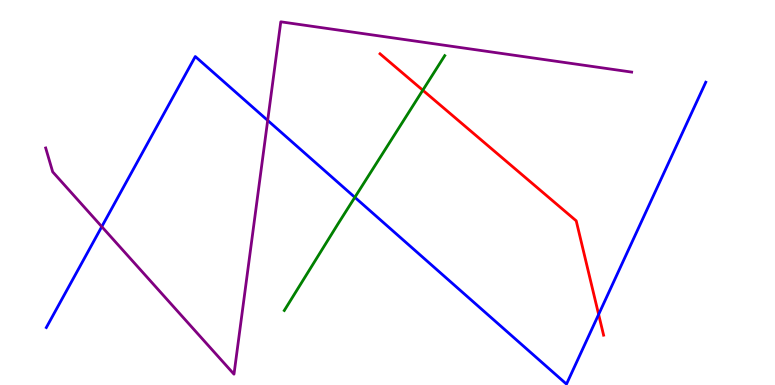[{'lines': ['blue', 'red'], 'intersections': [{'x': 7.72, 'y': 1.83}]}, {'lines': ['green', 'red'], 'intersections': [{'x': 5.46, 'y': 7.66}]}, {'lines': ['purple', 'red'], 'intersections': []}, {'lines': ['blue', 'green'], 'intersections': [{'x': 4.58, 'y': 4.87}]}, {'lines': ['blue', 'purple'], 'intersections': [{'x': 1.31, 'y': 4.11}, {'x': 3.45, 'y': 6.87}]}, {'lines': ['green', 'purple'], 'intersections': []}]